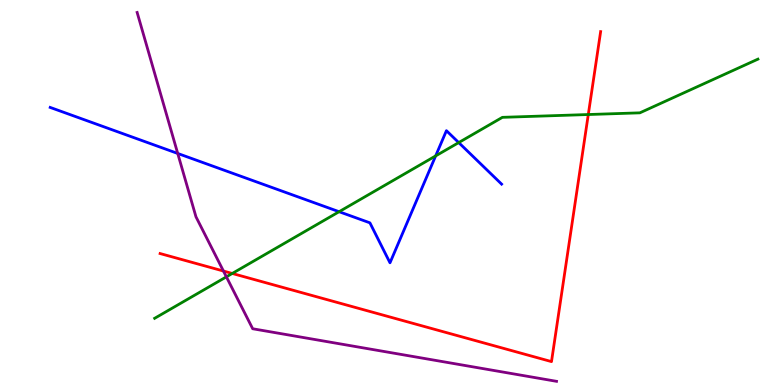[{'lines': ['blue', 'red'], 'intersections': []}, {'lines': ['green', 'red'], 'intersections': [{'x': 3.0, 'y': 2.9}, {'x': 7.59, 'y': 7.03}]}, {'lines': ['purple', 'red'], 'intersections': [{'x': 2.88, 'y': 2.96}]}, {'lines': ['blue', 'green'], 'intersections': [{'x': 4.38, 'y': 4.5}, {'x': 5.62, 'y': 5.95}, {'x': 5.92, 'y': 6.3}]}, {'lines': ['blue', 'purple'], 'intersections': [{'x': 2.29, 'y': 6.01}]}, {'lines': ['green', 'purple'], 'intersections': [{'x': 2.92, 'y': 2.81}]}]